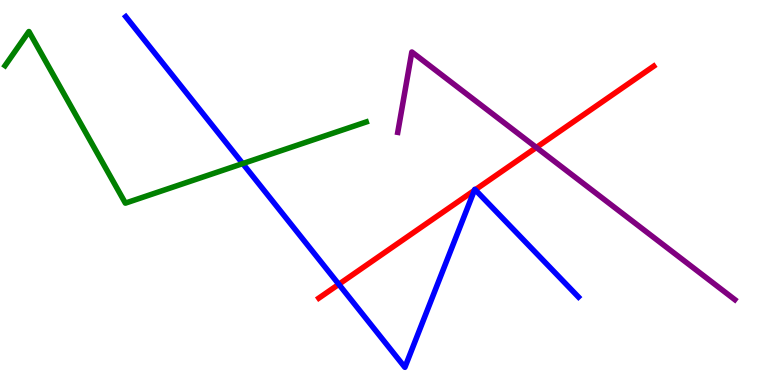[{'lines': ['blue', 'red'], 'intersections': [{'x': 4.37, 'y': 2.62}, {'x': 6.12, 'y': 5.05}, {'x': 6.13, 'y': 5.07}]}, {'lines': ['green', 'red'], 'intersections': []}, {'lines': ['purple', 'red'], 'intersections': [{'x': 6.92, 'y': 6.17}]}, {'lines': ['blue', 'green'], 'intersections': [{'x': 3.13, 'y': 5.75}]}, {'lines': ['blue', 'purple'], 'intersections': []}, {'lines': ['green', 'purple'], 'intersections': []}]